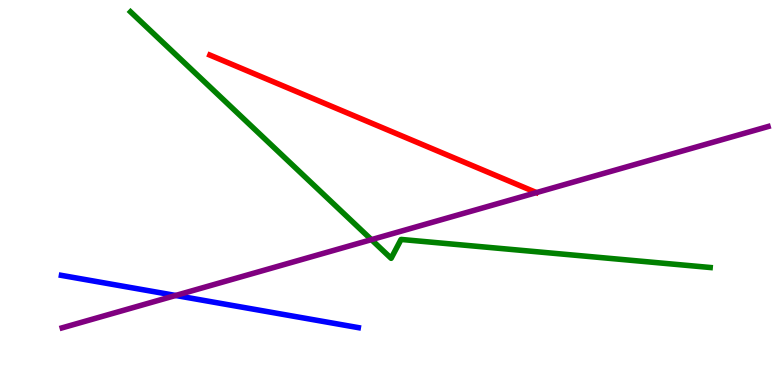[{'lines': ['blue', 'red'], 'intersections': []}, {'lines': ['green', 'red'], 'intersections': []}, {'lines': ['purple', 'red'], 'intersections': []}, {'lines': ['blue', 'green'], 'intersections': []}, {'lines': ['blue', 'purple'], 'intersections': [{'x': 2.27, 'y': 2.33}]}, {'lines': ['green', 'purple'], 'intersections': [{'x': 4.79, 'y': 3.78}]}]